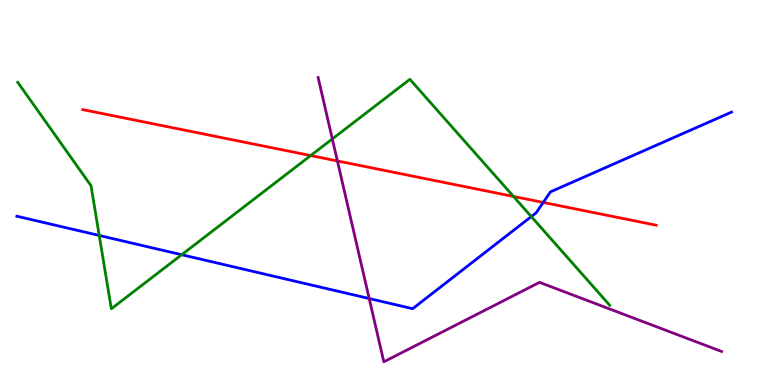[{'lines': ['blue', 'red'], 'intersections': [{'x': 7.01, 'y': 4.74}]}, {'lines': ['green', 'red'], 'intersections': [{'x': 4.01, 'y': 5.96}, {'x': 6.63, 'y': 4.9}]}, {'lines': ['purple', 'red'], 'intersections': [{'x': 4.35, 'y': 5.82}]}, {'lines': ['blue', 'green'], 'intersections': [{'x': 1.28, 'y': 3.88}, {'x': 2.34, 'y': 3.38}, {'x': 6.86, 'y': 4.37}]}, {'lines': ['blue', 'purple'], 'intersections': [{'x': 4.76, 'y': 2.25}]}, {'lines': ['green', 'purple'], 'intersections': [{'x': 4.29, 'y': 6.39}]}]